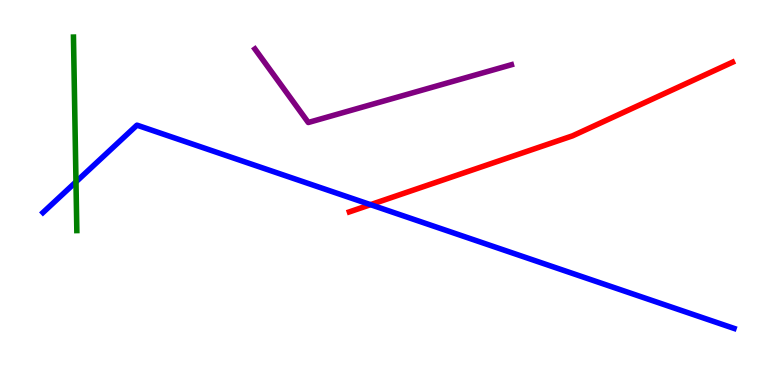[{'lines': ['blue', 'red'], 'intersections': [{'x': 4.78, 'y': 4.68}]}, {'lines': ['green', 'red'], 'intersections': []}, {'lines': ['purple', 'red'], 'intersections': []}, {'lines': ['blue', 'green'], 'intersections': [{'x': 0.98, 'y': 5.28}]}, {'lines': ['blue', 'purple'], 'intersections': []}, {'lines': ['green', 'purple'], 'intersections': []}]